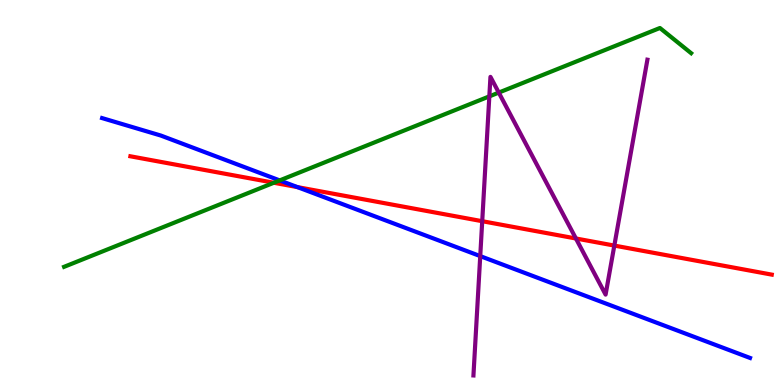[{'lines': ['blue', 'red'], 'intersections': [{'x': 3.84, 'y': 5.14}]}, {'lines': ['green', 'red'], 'intersections': [{'x': 3.53, 'y': 5.25}]}, {'lines': ['purple', 'red'], 'intersections': [{'x': 6.22, 'y': 4.25}, {'x': 7.43, 'y': 3.81}, {'x': 7.93, 'y': 3.62}]}, {'lines': ['blue', 'green'], 'intersections': [{'x': 3.61, 'y': 5.31}]}, {'lines': ['blue', 'purple'], 'intersections': [{'x': 6.2, 'y': 3.35}]}, {'lines': ['green', 'purple'], 'intersections': [{'x': 6.31, 'y': 7.5}, {'x': 6.44, 'y': 7.6}]}]